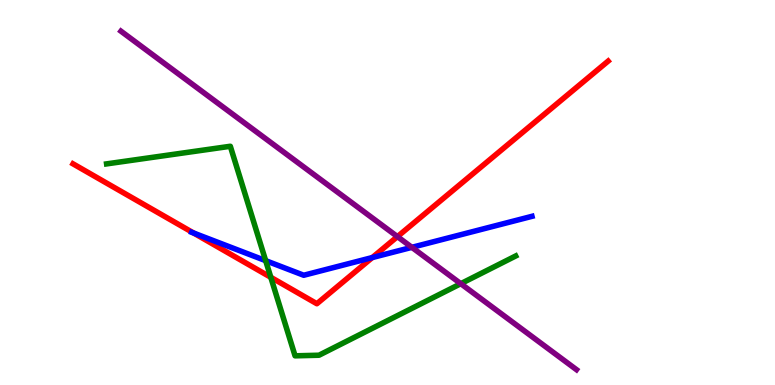[{'lines': ['blue', 'red'], 'intersections': [{'x': 2.5, 'y': 3.95}, {'x': 4.8, 'y': 3.31}]}, {'lines': ['green', 'red'], 'intersections': [{'x': 3.49, 'y': 2.8}]}, {'lines': ['purple', 'red'], 'intersections': [{'x': 5.13, 'y': 3.85}]}, {'lines': ['blue', 'green'], 'intersections': [{'x': 3.43, 'y': 3.23}]}, {'lines': ['blue', 'purple'], 'intersections': [{'x': 5.31, 'y': 3.58}]}, {'lines': ['green', 'purple'], 'intersections': [{'x': 5.95, 'y': 2.63}]}]